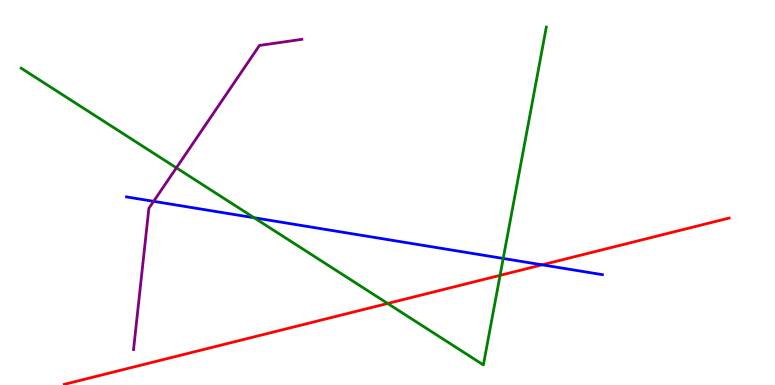[{'lines': ['blue', 'red'], 'intersections': [{'x': 7.0, 'y': 3.12}]}, {'lines': ['green', 'red'], 'intersections': [{'x': 5.0, 'y': 2.12}, {'x': 6.45, 'y': 2.85}]}, {'lines': ['purple', 'red'], 'intersections': []}, {'lines': ['blue', 'green'], 'intersections': [{'x': 3.28, 'y': 4.34}, {'x': 6.49, 'y': 3.29}]}, {'lines': ['blue', 'purple'], 'intersections': [{'x': 1.98, 'y': 4.77}]}, {'lines': ['green', 'purple'], 'intersections': [{'x': 2.28, 'y': 5.64}]}]